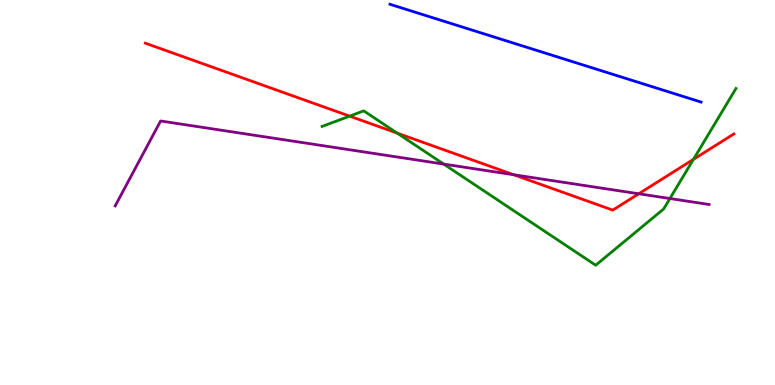[{'lines': ['blue', 'red'], 'intersections': []}, {'lines': ['green', 'red'], 'intersections': [{'x': 4.51, 'y': 6.98}, {'x': 5.12, 'y': 6.54}, {'x': 8.95, 'y': 5.86}]}, {'lines': ['purple', 'red'], 'intersections': [{'x': 6.63, 'y': 5.46}, {'x': 8.24, 'y': 4.97}]}, {'lines': ['blue', 'green'], 'intersections': []}, {'lines': ['blue', 'purple'], 'intersections': []}, {'lines': ['green', 'purple'], 'intersections': [{'x': 5.73, 'y': 5.74}, {'x': 8.64, 'y': 4.84}]}]